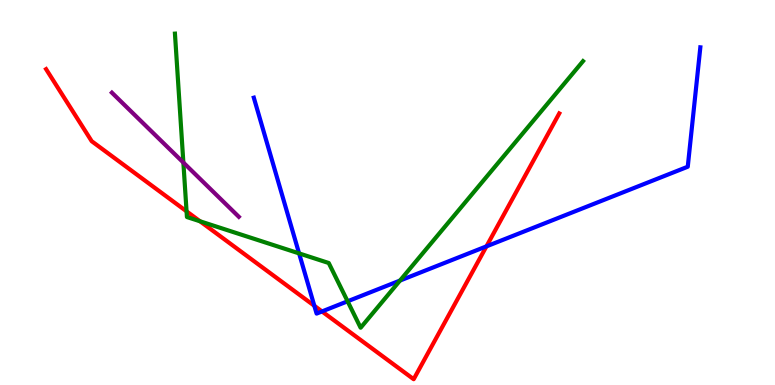[{'lines': ['blue', 'red'], 'intersections': [{'x': 4.06, 'y': 2.06}, {'x': 4.16, 'y': 1.91}, {'x': 6.28, 'y': 3.6}]}, {'lines': ['green', 'red'], 'intersections': [{'x': 2.41, 'y': 4.51}, {'x': 2.58, 'y': 4.25}]}, {'lines': ['purple', 'red'], 'intersections': []}, {'lines': ['blue', 'green'], 'intersections': [{'x': 3.86, 'y': 3.42}, {'x': 4.49, 'y': 2.17}, {'x': 5.16, 'y': 2.71}]}, {'lines': ['blue', 'purple'], 'intersections': []}, {'lines': ['green', 'purple'], 'intersections': [{'x': 2.37, 'y': 5.78}]}]